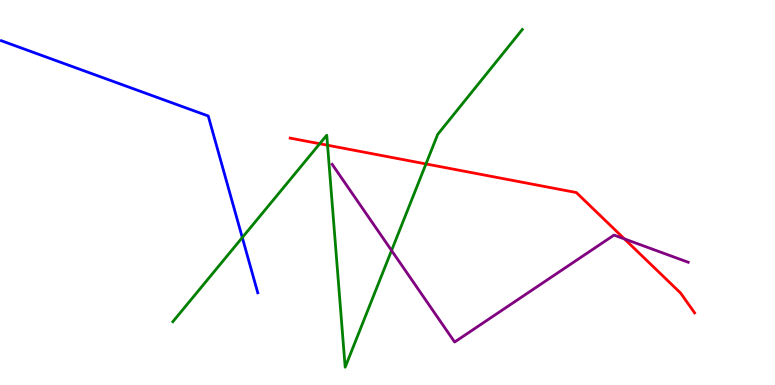[{'lines': ['blue', 'red'], 'intersections': []}, {'lines': ['green', 'red'], 'intersections': [{'x': 4.13, 'y': 6.27}, {'x': 4.23, 'y': 6.23}, {'x': 5.5, 'y': 5.74}]}, {'lines': ['purple', 'red'], 'intersections': [{'x': 8.06, 'y': 3.79}]}, {'lines': ['blue', 'green'], 'intersections': [{'x': 3.13, 'y': 3.83}]}, {'lines': ['blue', 'purple'], 'intersections': []}, {'lines': ['green', 'purple'], 'intersections': [{'x': 5.05, 'y': 3.49}]}]